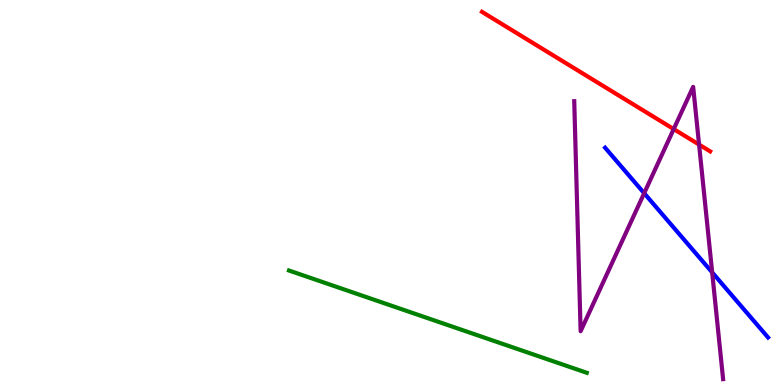[{'lines': ['blue', 'red'], 'intersections': []}, {'lines': ['green', 'red'], 'intersections': []}, {'lines': ['purple', 'red'], 'intersections': [{'x': 8.69, 'y': 6.65}, {'x': 9.02, 'y': 6.24}]}, {'lines': ['blue', 'green'], 'intersections': []}, {'lines': ['blue', 'purple'], 'intersections': [{'x': 8.31, 'y': 4.98}, {'x': 9.19, 'y': 2.93}]}, {'lines': ['green', 'purple'], 'intersections': []}]